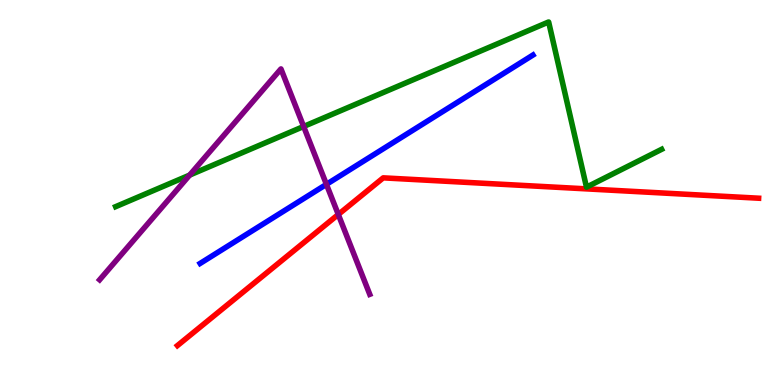[{'lines': ['blue', 'red'], 'intersections': []}, {'lines': ['green', 'red'], 'intersections': []}, {'lines': ['purple', 'red'], 'intersections': [{'x': 4.37, 'y': 4.43}]}, {'lines': ['blue', 'green'], 'intersections': []}, {'lines': ['blue', 'purple'], 'intersections': [{'x': 4.21, 'y': 5.21}]}, {'lines': ['green', 'purple'], 'intersections': [{'x': 2.45, 'y': 5.45}, {'x': 3.92, 'y': 6.71}]}]